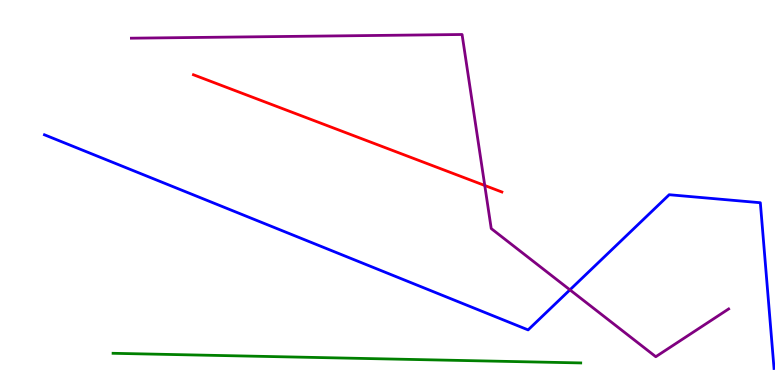[{'lines': ['blue', 'red'], 'intersections': []}, {'lines': ['green', 'red'], 'intersections': []}, {'lines': ['purple', 'red'], 'intersections': [{'x': 6.25, 'y': 5.18}]}, {'lines': ['blue', 'green'], 'intersections': []}, {'lines': ['blue', 'purple'], 'intersections': [{'x': 7.35, 'y': 2.47}]}, {'lines': ['green', 'purple'], 'intersections': []}]